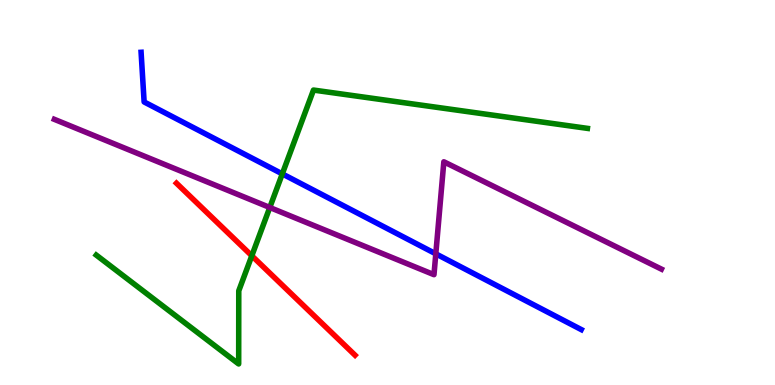[{'lines': ['blue', 'red'], 'intersections': []}, {'lines': ['green', 'red'], 'intersections': [{'x': 3.25, 'y': 3.36}]}, {'lines': ['purple', 'red'], 'intersections': []}, {'lines': ['blue', 'green'], 'intersections': [{'x': 3.64, 'y': 5.48}]}, {'lines': ['blue', 'purple'], 'intersections': [{'x': 5.62, 'y': 3.41}]}, {'lines': ['green', 'purple'], 'intersections': [{'x': 3.48, 'y': 4.61}]}]